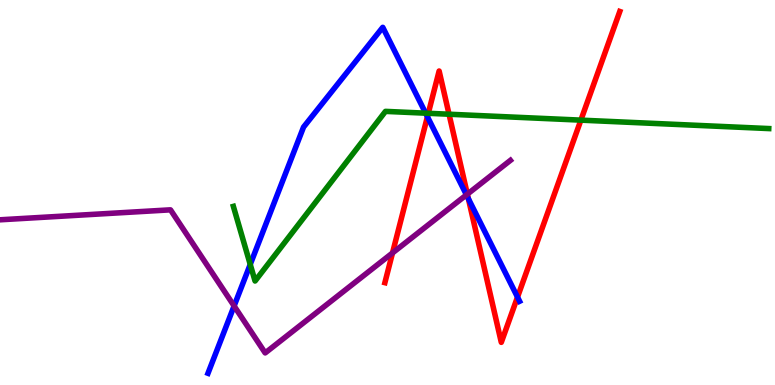[{'lines': ['blue', 'red'], 'intersections': [{'x': 5.52, 'y': 6.97}, {'x': 6.04, 'y': 4.84}, {'x': 6.68, 'y': 2.28}]}, {'lines': ['green', 'red'], 'intersections': [{'x': 5.53, 'y': 7.06}, {'x': 5.79, 'y': 7.03}, {'x': 7.5, 'y': 6.88}]}, {'lines': ['purple', 'red'], 'intersections': [{'x': 5.06, 'y': 3.43}, {'x': 6.03, 'y': 4.96}]}, {'lines': ['blue', 'green'], 'intersections': [{'x': 3.23, 'y': 3.13}, {'x': 5.49, 'y': 7.06}]}, {'lines': ['blue', 'purple'], 'intersections': [{'x': 3.02, 'y': 2.05}, {'x': 6.02, 'y': 4.94}]}, {'lines': ['green', 'purple'], 'intersections': []}]